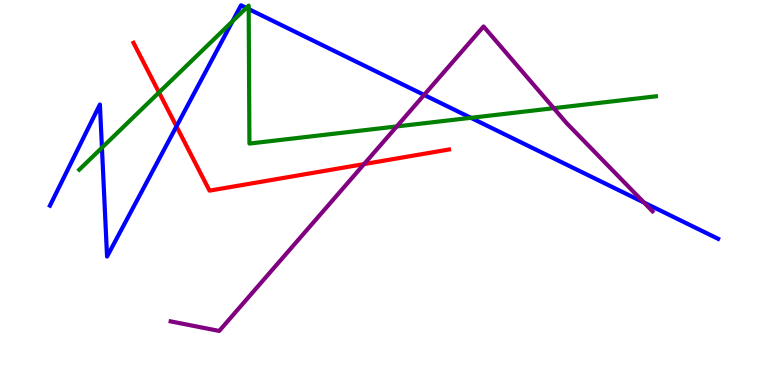[{'lines': ['blue', 'red'], 'intersections': [{'x': 2.28, 'y': 6.72}]}, {'lines': ['green', 'red'], 'intersections': [{'x': 2.05, 'y': 7.6}]}, {'lines': ['purple', 'red'], 'intersections': [{'x': 4.7, 'y': 5.74}]}, {'lines': ['blue', 'green'], 'intersections': [{'x': 1.32, 'y': 6.16}, {'x': 3.0, 'y': 9.45}, {'x': 3.18, 'y': 9.79}, {'x': 3.21, 'y': 9.76}, {'x': 6.08, 'y': 6.94}]}, {'lines': ['blue', 'purple'], 'intersections': [{'x': 5.47, 'y': 7.53}, {'x': 8.31, 'y': 4.74}]}, {'lines': ['green', 'purple'], 'intersections': [{'x': 5.12, 'y': 6.72}, {'x': 7.15, 'y': 7.19}]}]